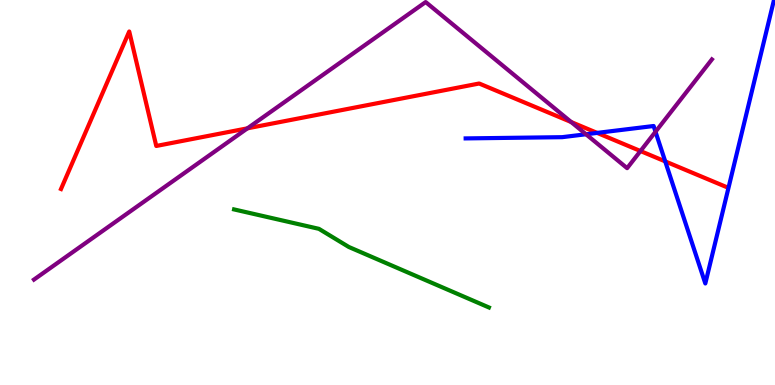[{'lines': ['blue', 'red'], 'intersections': [{'x': 7.71, 'y': 6.55}, {'x': 8.58, 'y': 5.81}]}, {'lines': ['green', 'red'], 'intersections': []}, {'lines': ['purple', 'red'], 'intersections': [{'x': 3.19, 'y': 6.67}, {'x': 7.37, 'y': 6.83}, {'x': 8.26, 'y': 6.08}]}, {'lines': ['blue', 'green'], 'intersections': []}, {'lines': ['blue', 'purple'], 'intersections': [{'x': 7.56, 'y': 6.51}, {'x': 8.46, 'y': 6.58}]}, {'lines': ['green', 'purple'], 'intersections': []}]